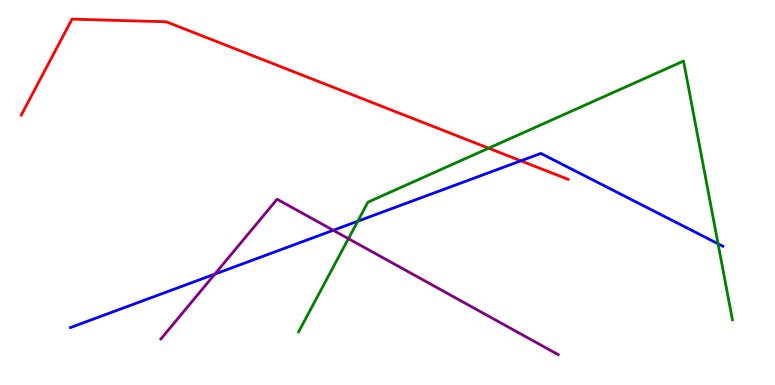[{'lines': ['blue', 'red'], 'intersections': [{'x': 6.72, 'y': 5.82}]}, {'lines': ['green', 'red'], 'intersections': [{'x': 6.31, 'y': 6.15}]}, {'lines': ['purple', 'red'], 'intersections': []}, {'lines': ['blue', 'green'], 'intersections': [{'x': 4.62, 'y': 4.25}, {'x': 9.27, 'y': 3.67}]}, {'lines': ['blue', 'purple'], 'intersections': [{'x': 2.77, 'y': 2.88}, {'x': 4.3, 'y': 4.02}]}, {'lines': ['green', 'purple'], 'intersections': [{'x': 4.5, 'y': 3.8}]}]